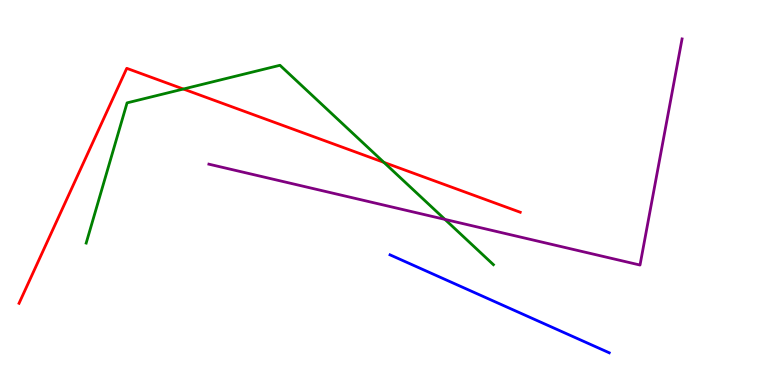[{'lines': ['blue', 'red'], 'intersections': []}, {'lines': ['green', 'red'], 'intersections': [{'x': 2.37, 'y': 7.69}, {'x': 4.95, 'y': 5.78}]}, {'lines': ['purple', 'red'], 'intersections': []}, {'lines': ['blue', 'green'], 'intersections': []}, {'lines': ['blue', 'purple'], 'intersections': []}, {'lines': ['green', 'purple'], 'intersections': [{'x': 5.74, 'y': 4.3}]}]